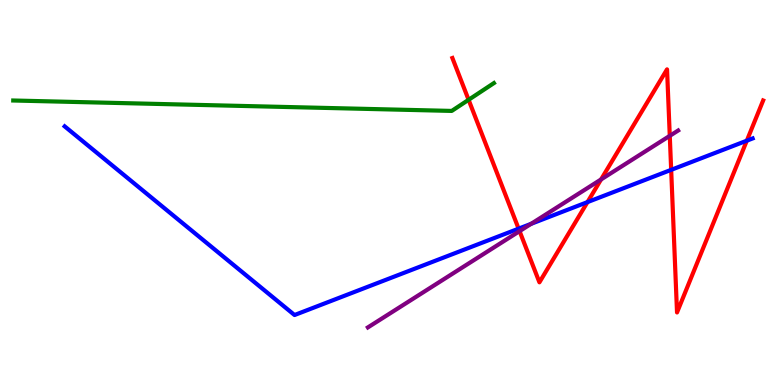[{'lines': ['blue', 'red'], 'intersections': [{'x': 6.69, 'y': 4.06}, {'x': 7.58, 'y': 4.75}, {'x': 8.66, 'y': 5.59}, {'x': 9.64, 'y': 6.35}]}, {'lines': ['green', 'red'], 'intersections': [{'x': 6.05, 'y': 7.41}]}, {'lines': ['purple', 'red'], 'intersections': [{'x': 6.7, 'y': 4.0}, {'x': 7.76, 'y': 5.34}, {'x': 8.64, 'y': 6.47}]}, {'lines': ['blue', 'green'], 'intersections': []}, {'lines': ['blue', 'purple'], 'intersections': [{'x': 6.85, 'y': 4.19}]}, {'lines': ['green', 'purple'], 'intersections': []}]